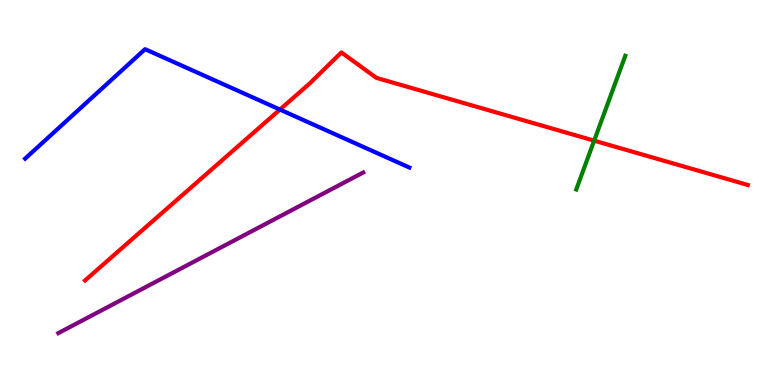[{'lines': ['blue', 'red'], 'intersections': [{'x': 3.61, 'y': 7.15}]}, {'lines': ['green', 'red'], 'intersections': [{'x': 7.67, 'y': 6.35}]}, {'lines': ['purple', 'red'], 'intersections': []}, {'lines': ['blue', 'green'], 'intersections': []}, {'lines': ['blue', 'purple'], 'intersections': []}, {'lines': ['green', 'purple'], 'intersections': []}]